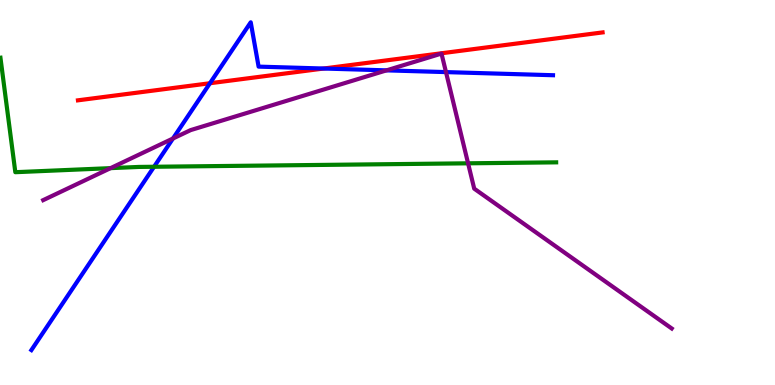[{'lines': ['blue', 'red'], 'intersections': [{'x': 2.71, 'y': 7.84}, {'x': 4.18, 'y': 8.22}]}, {'lines': ['green', 'red'], 'intersections': []}, {'lines': ['purple', 'red'], 'intersections': []}, {'lines': ['blue', 'green'], 'intersections': [{'x': 1.99, 'y': 5.67}]}, {'lines': ['blue', 'purple'], 'intersections': [{'x': 2.23, 'y': 6.4}, {'x': 4.99, 'y': 8.17}, {'x': 5.75, 'y': 8.13}]}, {'lines': ['green', 'purple'], 'intersections': [{'x': 1.43, 'y': 5.63}, {'x': 6.04, 'y': 5.76}]}]